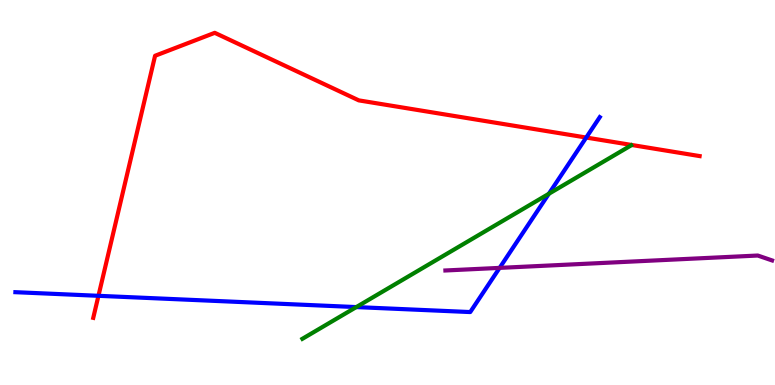[{'lines': ['blue', 'red'], 'intersections': [{'x': 1.27, 'y': 2.32}, {'x': 7.56, 'y': 6.43}]}, {'lines': ['green', 'red'], 'intersections': []}, {'lines': ['purple', 'red'], 'intersections': []}, {'lines': ['blue', 'green'], 'intersections': [{'x': 4.6, 'y': 2.02}, {'x': 7.08, 'y': 4.97}]}, {'lines': ['blue', 'purple'], 'intersections': [{'x': 6.45, 'y': 3.04}]}, {'lines': ['green', 'purple'], 'intersections': []}]